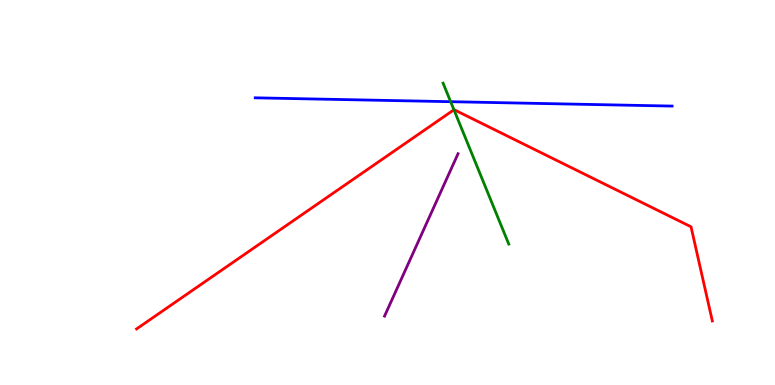[{'lines': ['blue', 'red'], 'intersections': []}, {'lines': ['green', 'red'], 'intersections': [{'x': 5.86, 'y': 7.15}]}, {'lines': ['purple', 'red'], 'intersections': []}, {'lines': ['blue', 'green'], 'intersections': [{'x': 5.81, 'y': 7.36}]}, {'lines': ['blue', 'purple'], 'intersections': []}, {'lines': ['green', 'purple'], 'intersections': []}]